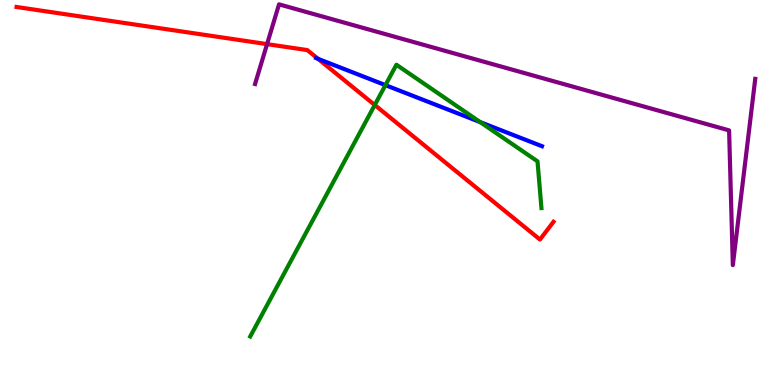[{'lines': ['blue', 'red'], 'intersections': [{'x': 4.1, 'y': 8.47}]}, {'lines': ['green', 'red'], 'intersections': [{'x': 4.84, 'y': 7.27}]}, {'lines': ['purple', 'red'], 'intersections': [{'x': 3.45, 'y': 8.85}]}, {'lines': ['blue', 'green'], 'intersections': [{'x': 4.97, 'y': 7.79}, {'x': 6.2, 'y': 6.83}]}, {'lines': ['blue', 'purple'], 'intersections': []}, {'lines': ['green', 'purple'], 'intersections': []}]